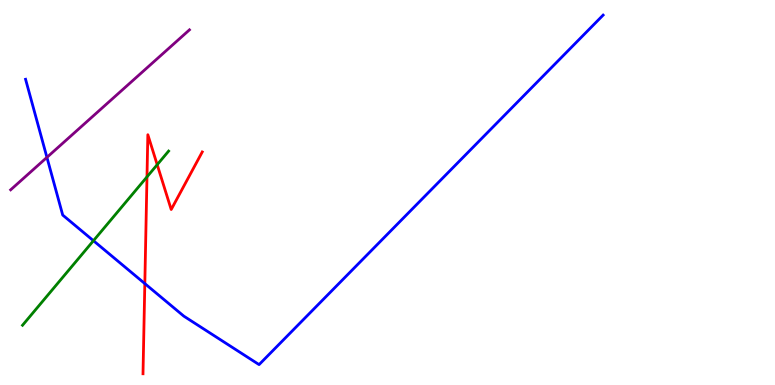[{'lines': ['blue', 'red'], 'intersections': [{'x': 1.87, 'y': 2.63}]}, {'lines': ['green', 'red'], 'intersections': [{'x': 1.9, 'y': 5.41}, {'x': 2.03, 'y': 5.72}]}, {'lines': ['purple', 'red'], 'intersections': []}, {'lines': ['blue', 'green'], 'intersections': [{'x': 1.21, 'y': 3.75}]}, {'lines': ['blue', 'purple'], 'intersections': [{'x': 0.606, 'y': 5.91}]}, {'lines': ['green', 'purple'], 'intersections': []}]